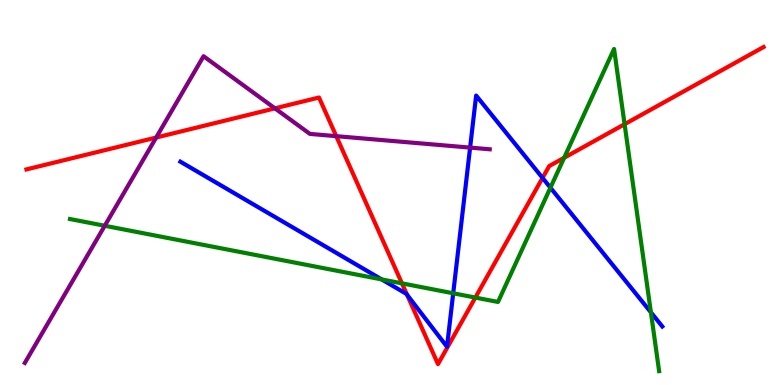[{'lines': ['blue', 'red'], 'intersections': [{'x': 5.25, 'y': 2.34}, {'x': 7.0, 'y': 5.38}]}, {'lines': ['green', 'red'], 'intersections': [{'x': 5.19, 'y': 2.64}, {'x': 6.13, 'y': 2.27}, {'x': 7.28, 'y': 5.9}, {'x': 8.06, 'y': 6.77}]}, {'lines': ['purple', 'red'], 'intersections': [{'x': 2.02, 'y': 6.43}, {'x': 3.55, 'y': 7.19}, {'x': 4.34, 'y': 6.46}]}, {'lines': ['blue', 'green'], 'intersections': [{'x': 4.93, 'y': 2.74}, {'x': 5.85, 'y': 2.38}, {'x': 7.1, 'y': 5.12}, {'x': 8.4, 'y': 1.89}]}, {'lines': ['blue', 'purple'], 'intersections': [{'x': 6.07, 'y': 6.17}]}, {'lines': ['green', 'purple'], 'intersections': [{'x': 1.35, 'y': 4.14}]}]